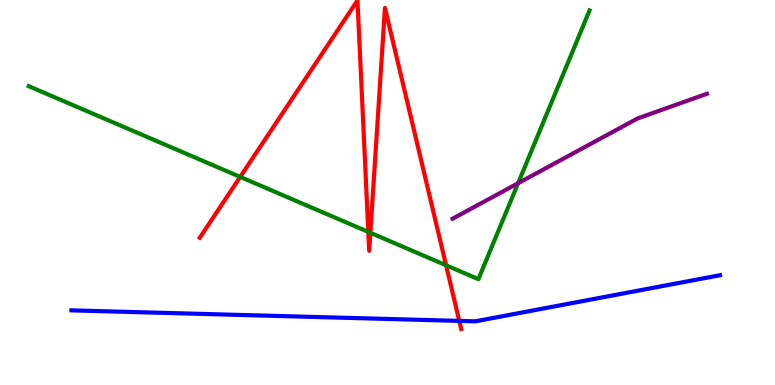[{'lines': ['blue', 'red'], 'intersections': [{'x': 5.93, 'y': 1.66}]}, {'lines': ['green', 'red'], 'intersections': [{'x': 3.1, 'y': 5.4}, {'x': 4.75, 'y': 3.98}, {'x': 4.78, 'y': 3.95}, {'x': 5.76, 'y': 3.11}]}, {'lines': ['purple', 'red'], 'intersections': []}, {'lines': ['blue', 'green'], 'intersections': []}, {'lines': ['blue', 'purple'], 'intersections': []}, {'lines': ['green', 'purple'], 'intersections': [{'x': 6.69, 'y': 5.24}]}]